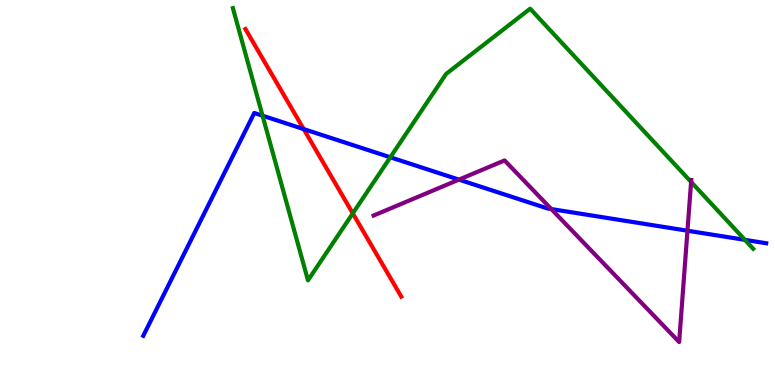[{'lines': ['blue', 'red'], 'intersections': [{'x': 3.92, 'y': 6.65}]}, {'lines': ['green', 'red'], 'intersections': [{'x': 4.55, 'y': 4.46}]}, {'lines': ['purple', 'red'], 'intersections': []}, {'lines': ['blue', 'green'], 'intersections': [{'x': 3.39, 'y': 6.99}, {'x': 5.04, 'y': 5.91}, {'x': 9.61, 'y': 3.77}]}, {'lines': ['blue', 'purple'], 'intersections': [{'x': 5.92, 'y': 5.33}, {'x': 7.11, 'y': 4.57}, {'x': 8.87, 'y': 4.01}]}, {'lines': ['green', 'purple'], 'intersections': [{'x': 8.92, 'y': 5.27}]}]